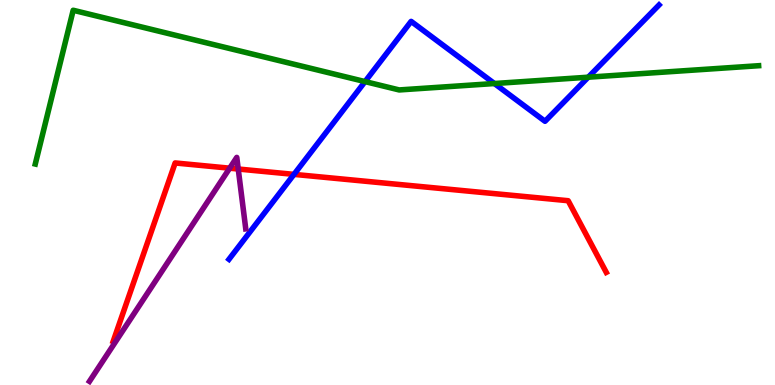[{'lines': ['blue', 'red'], 'intersections': [{'x': 3.79, 'y': 5.47}]}, {'lines': ['green', 'red'], 'intersections': []}, {'lines': ['purple', 'red'], 'intersections': [{'x': 2.96, 'y': 5.63}, {'x': 3.07, 'y': 5.61}]}, {'lines': ['blue', 'green'], 'intersections': [{'x': 4.71, 'y': 7.88}, {'x': 6.38, 'y': 7.83}, {'x': 7.59, 'y': 7.99}]}, {'lines': ['blue', 'purple'], 'intersections': []}, {'lines': ['green', 'purple'], 'intersections': []}]